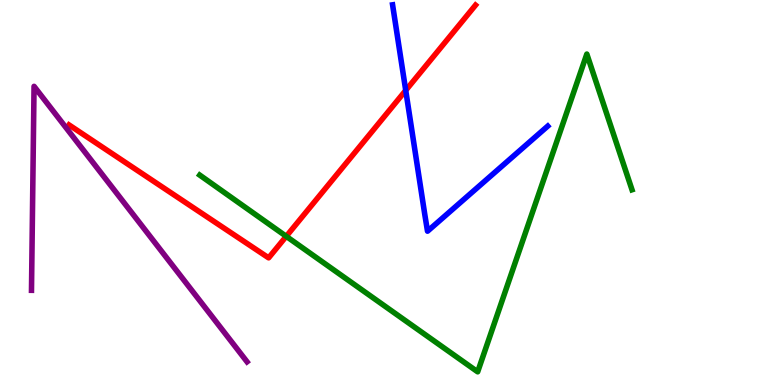[{'lines': ['blue', 'red'], 'intersections': [{'x': 5.24, 'y': 7.65}]}, {'lines': ['green', 'red'], 'intersections': [{'x': 3.69, 'y': 3.86}]}, {'lines': ['purple', 'red'], 'intersections': []}, {'lines': ['blue', 'green'], 'intersections': []}, {'lines': ['blue', 'purple'], 'intersections': []}, {'lines': ['green', 'purple'], 'intersections': []}]